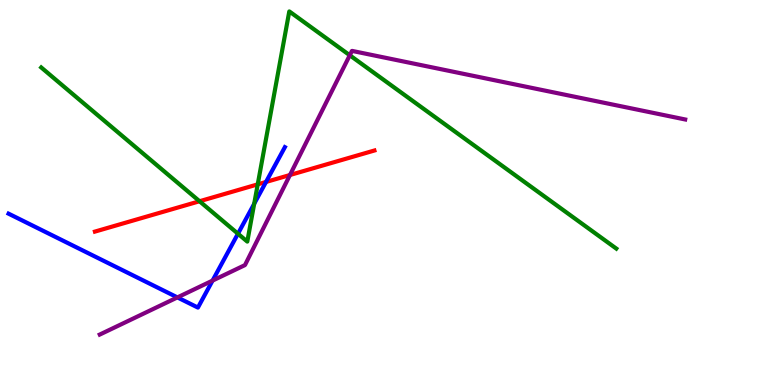[{'lines': ['blue', 'red'], 'intersections': [{'x': 3.43, 'y': 5.27}]}, {'lines': ['green', 'red'], 'intersections': [{'x': 2.57, 'y': 4.77}, {'x': 3.33, 'y': 5.21}]}, {'lines': ['purple', 'red'], 'intersections': [{'x': 3.74, 'y': 5.45}]}, {'lines': ['blue', 'green'], 'intersections': [{'x': 3.07, 'y': 3.93}, {'x': 3.28, 'y': 4.71}]}, {'lines': ['blue', 'purple'], 'intersections': [{'x': 2.29, 'y': 2.28}, {'x': 2.74, 'y': 2.71}]}, {'lines': ['green', 'purple'], 'intersections': [{'x': 4.51, 'y': 8.56}]}]